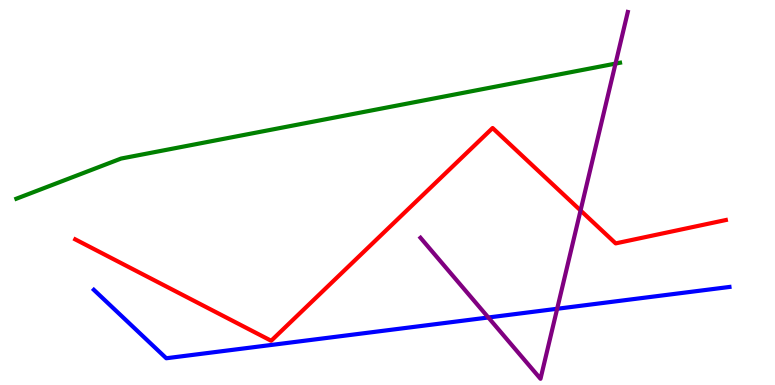[{'lines': ['blue', 'red'], 'intersections': []}, {'lines': ['green', 'red'], 'intersections': []}, {'lines': ['purple', 'red'], 'intersections': [{'x': 7.49, 'y': 4.53}]}, {'lines': ['blue', 'green'], 'intersections': []}, {'lines': ['blue', 'purple'], 'intersections': [{'x': 6.3, 'y': 1.75}, {'x': 7.19, 'y': 1.98}]}, {'lines': ['green', 'purple'], 'intersections': [{'x': 7.94, 'y': 8.35}]}]